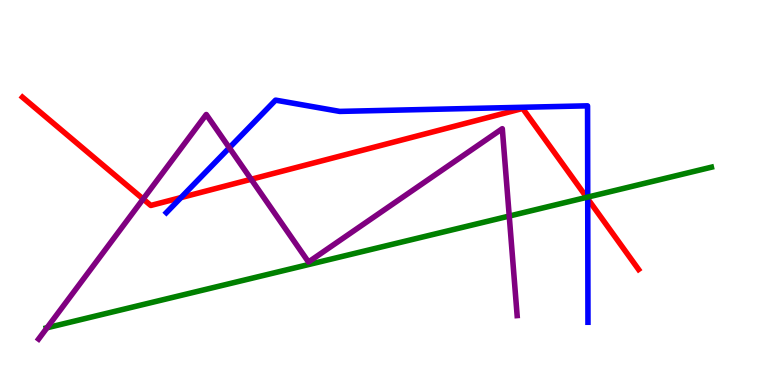[{'lines': ['blue', 'red'], 'intersections': [{'x': 2.34, 'y': 4.87}, {'x': 7.58, 'y': 4.84}]}, {'lines': ['green', 'red'], 'intersections': [{'x': 7.57, 'y': 4.87}]}, {'lines': ['purple', 'red'], 'intersections': [{'x': 1.85, 'y': 4.83}, {'x': 3.24, 'y': 5.34}]}, {'lines': ['blue', 'green'], 'intersections': [{'x': 7.58, 'y': 4.88}]}, {'lines': ['blue', 'purple'], 'intersections': [{'x': 2.96, 'y': 6.16}]}, {'lines': ['green', 'purple'], 'intersections': [{'x': 0.607, 'y': 1.49}, {'x': 6.57, 'y': 4.39}]}]